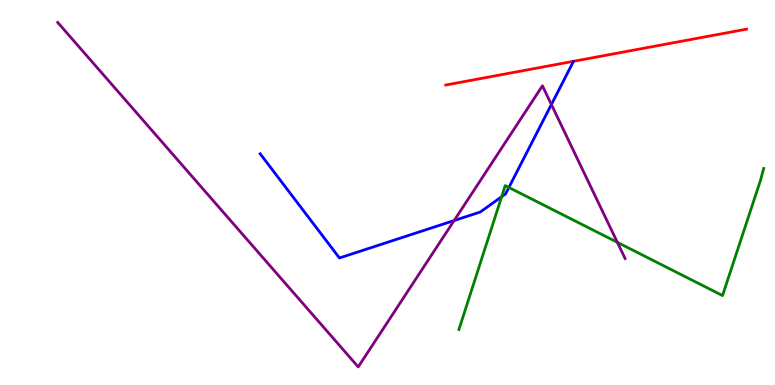[{'lines': ['blue', 'red'], 'intersections': []}, {'lines': ['green', 'red'], 'intersections': []}, {'lines': ['purple', 'red'], 'intersections': []}, {'lines': ['blue', 'green'], 'intersections': [{'x': 6.47, 'y': 4.89}, {'x': 6.57, 'y': 5.13}]}, {'lines': ['blue', 'purple'], 'intersections': [{'x': 5.86, 'y': 4.27}, {'x': 7.11, 'y': 7.29}]}, {'lines': ['green', 'purple'], 'intersections': [{'x': 7.97, 'y': 3.71}]}]